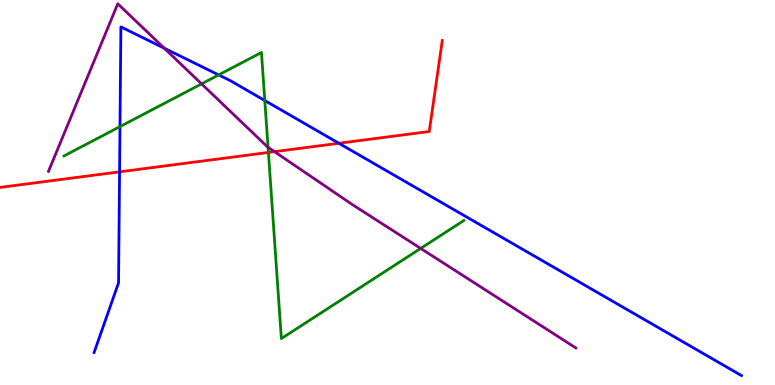[{'lines': ['blue', 'red'], 'intersections': [{'x': 1.54, 'y': 5.54}, {'x': 4.37, 'y': 6.28}]}, {'lines': ['green', 'red'], 'intersections': [{'x': 3.46, 'y': 6.04}]}, {'lines': ['purple', 'red'], 'intersections': [{'x': 3.54, 'y': 6.06}]}, {'lines': ['blue', 'green'], 'intersections': [{'x': 1.55, 'y': 6.71}, {'x': 2.82, 'y': 8.05}, {'x': 3.42, 'y': 7.39}]}, {'lines': ['blue', 'purple'], 'intersections': [{'x': 2.12, 'y': 8.75}]}, {'lines': ['green', 'purple'], 'intersections': [{'x': 2.6, 'y': 7.82}, {'x': 3.46, 'y': 6.17}, {'x': 5.43, 'y': 3.55}]}]